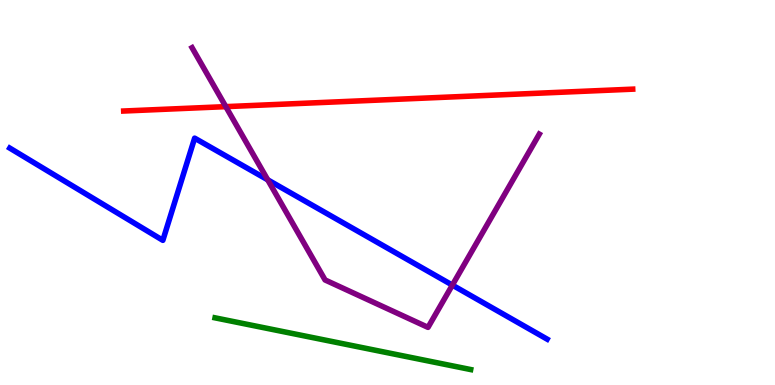[{'lines': ['blue', 'red'], 'intersections': []}, {'lines': ['green', 'red'], 'intersections': []}, {'lines': ['purple', 'red'], 'intersections': [{'x': 2.91, 'y': 7.23}]}, {'lines': ['blue', 'green'], 'intersections': []}, {'lines': ['blue', 'purple'], 'intersections': [{'x': 3.45, 'y': 5.33}, {'x': 5.84, 'y': 2.59}]}, {'lines': ['green', 'purple'], 'intersections': []}]